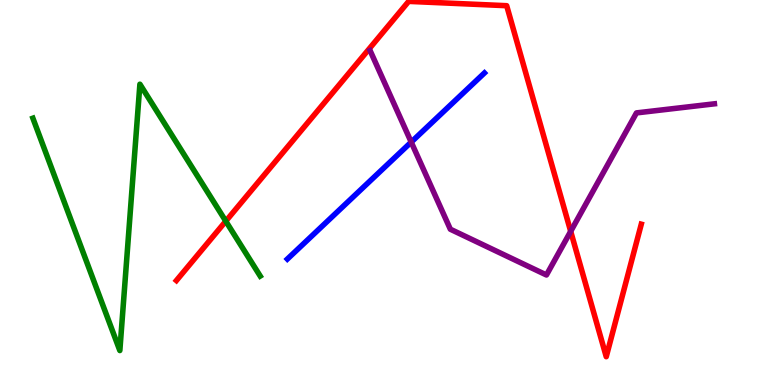[{'lines': ['blue', 'red'], 'intersections': []}, {'lines': ['green', 'red'], 'intersections': [{'x': 2.91, 'y': 4.26}]}, {'lines': ['purple', 'red'], 'intersections': [{'x': 7.36, 'y': 3.99}]}, {'lines': ['blue', 'green'], 'intersections': []}, {'lines': ['blue', 'purple'], 'intersections': [{'x': 5.31, 'y': 6.31}]}, {'lines': ['green', 'purple'], 'intersections': []}]